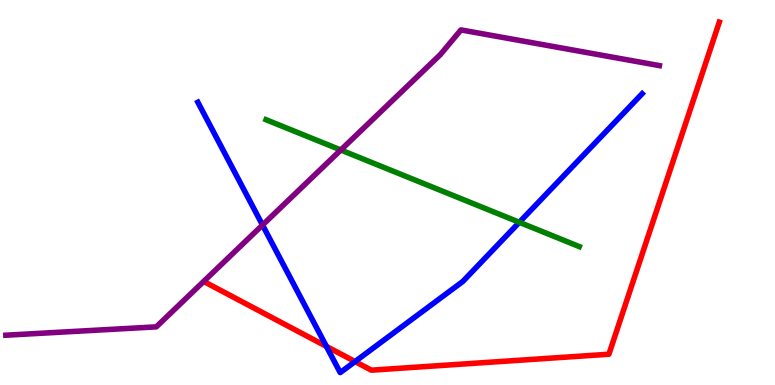[{'lines': ['blue', 'red'], 'intersections': [{'x': 4.21, 'y': 1.0}, {'x': 4.58, 'y': 0.609}]}, {'lines': ['green', 'red'], 'intersections': []}, {'lines': ['purple', 'red'], 'intersections': []}, {'lines': ['blue', 'green'], 'intersections': [{'x': 6.7, 'y': 4.23}]}, {'lines': ['blue', 'purple'], 'intersections': [{'x': 3.39, 'y': 4.15}]}, {'lines': ['green', 'purple'], 'intersections': [{'x': 4.4, 'y': 6.1}]}]